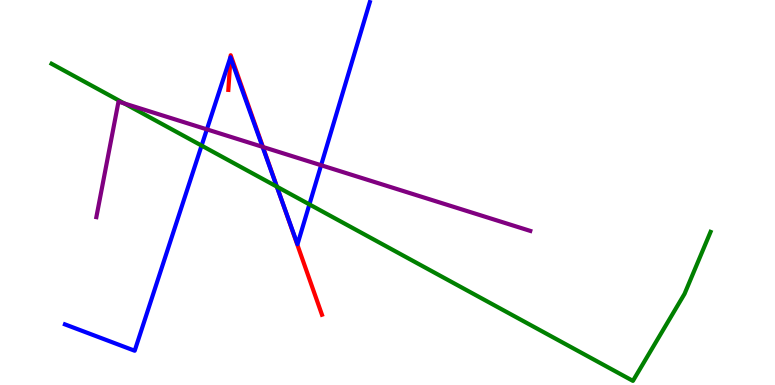[{'lines': ['blue', 'red'], 'intersections': [{'x': 2.97, 'y': 8.51}, {'x': 3.63, 'y': 4.83}]}, {'lines': ['green', 'red'], 'intersections': [{'x': 3.57, 'y': 5.15}]}, {'lines': ['purple', 'red'], 'intersections': [{'x': 3.39, 'y': 6.18}]}, {'lines': ['blue', 'green'], 'intersections': [{'x': 2.6, 'y': 6.22}, {'x': 3.57, 'y': 5.15}, {'x': 3.99, 'y': 4.69}]}, {'lines': ['blue', 'purple'], 'intersections': [{'x': 2.67, 'y': 6.64}, {'x': 3.39, 'y': 6.19}, {'x': 4.14, 'y': 5.71}]}, {'lines': ['green', 'purple'], 'intersections': [{'x': 1.6, 'y': 7.31}]}]